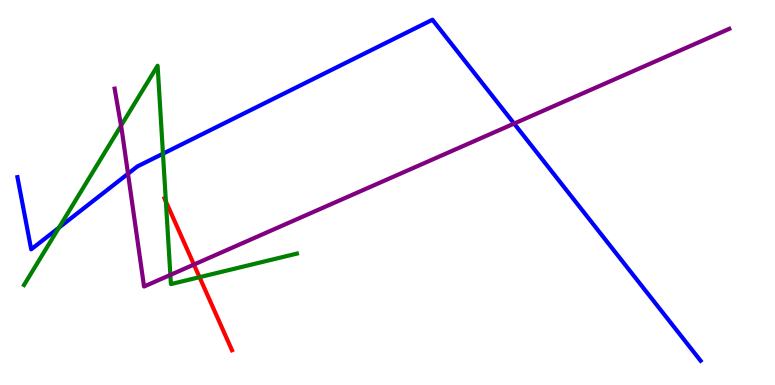[{'lines': ['blue', 'red'], 'intersections': []}, {'lines': ['green', 'red'], 'intersections': [{'x': 2.14, 'y': 4.77}, {'x': 2.57, 'y': 2.8}]}, {'lines': ['purple', 'red'], 'intersections': [{'x': 2.5, 'y': 3.13}]}, {'lines': ['blue', 'green'], 'intersections': [{'x': 0.761, 'y': 4.09}, {'x': 2.1, 'y': 6.01}]}, {'lines': ['blue', 'purple'], 'intersections': [{'x': 1.65, 'y': 5.49}, {'x': 6.63, 'y': 6.79}]}, {'lines': ['green', 'purple'], 'intersections': [{'x': 1.56, 'y': 6.73}, {'x': 2.2, 'y': 2.86}]}]